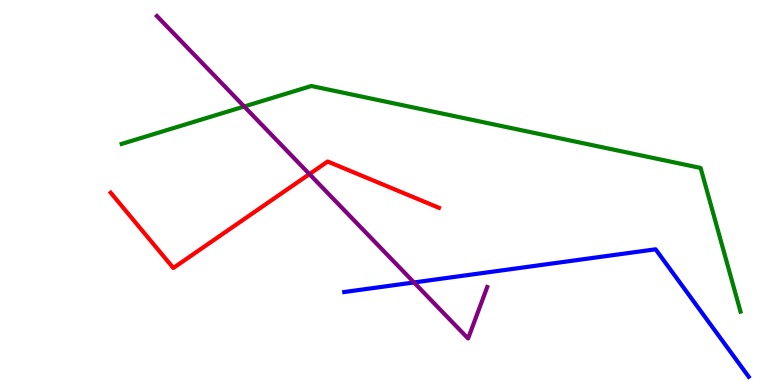[{'lines': ['blue', 'red'], 'intersections': []}, {'lines': ['green', 'red'], 'intersections': []}, {'lines': ['purple', 'red'], 'intersections': [{'x': 3.99, 'y': 5.48}]}, {'lines': ['blue', 'green'], 'intersections': []}, {'lines': ['blue', 'purple'], 'intersections': [{'x': 5.34, 'y': 2.66}]}, {'lines': ['green', 'purple'], 'intersections': [{'x': 3.15, 'y': 7.23}]}]